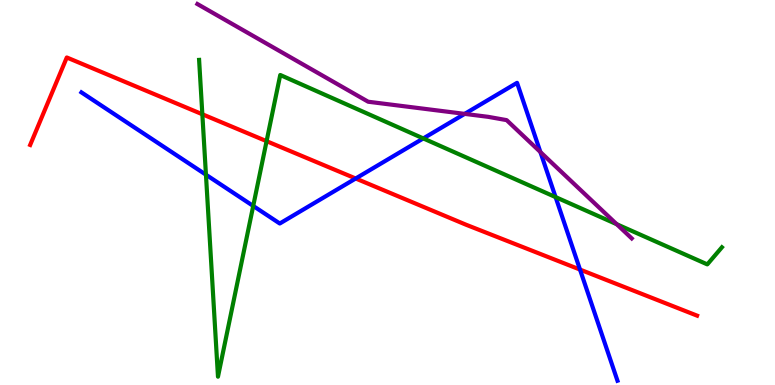[{'lines': ['blue', 'red'], 'intersections': [{'x': 4.59, 'y': 5.36}, {'x': 7.48, 'y': 3.0}]}, {'lines': ['green', 'red'], 'intersections': [{'x': 2.61, 'y': 7.03}, {'x': 3.44, 'y': 6.33}]}, {'lines': ['purple', 'red'], 'intersections': []}, {'lines': ['blue', 'green'], 'intersections': [{'x': 2.66, 'y': 5.46}, {'x': 3.27, 'y': 4.65}, {'x': 5.46, 'y': 6.4}, {'x': 7.17, 'y': 4.88}]}, {'lines': ['blue', 'purple'], 'intersections': [{'x': 6.0, 'y': 7.04}, {'x': 6.97, 'y': 6.05}]}, {'lines': ['green', 'purple'], 'intersections': [{'x': 7.96, 'y': 4.18}]}]